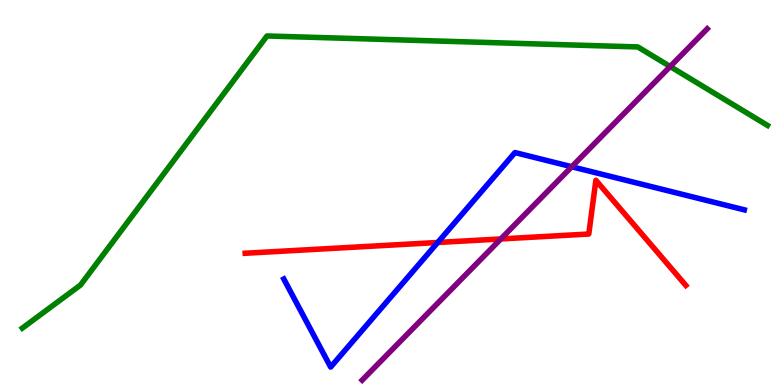[{'lines': ['blue', 'red'], 'intersections': [{'x': 5.65, 'y': 3.7}]}, {'lines': ['green', 'red'], 'intersections': []}, {'lines': ['purple', 'red'], 'intersections': [{'x': 6.46, 'y': 3.79}]}, {'lines': ['blue', 'green'], 'intersections': []}, {'lines': ['blue', 'purple'], 'intersections': [{'x': 7.38, 'y': 5.67}]}, {'lines': ['green', 'purple'], 'intersections': [{'x': 8.65, 'y': 8.27}]}]